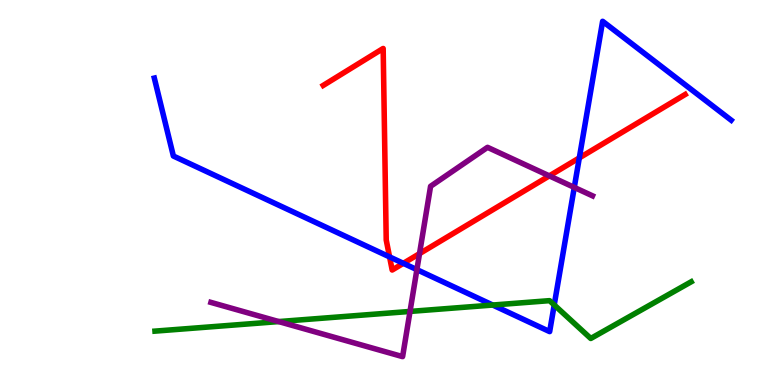[{'lines': ['blue', 'red'], 'intersections': [{'x': 5.03, 'y': 3.33}, {'x': 5.2, 'y': 3.16}, {'x': 7.48, 'y': 5.9}]}, {'lines': ['green', 'red'], 'intersections': []}, {'lines': ['purple', 'red'], 'intersections': [{'x': 5.41, 'y': 3.41}, {'x': 7.09, 'y': 5.43}]}, {'lines': ['blue', 'green'], 'intersections': [{'x': 6.36, 'y': 2.08}, {'x': 7.15, 'y': 2.08}]}, {'lines': ['blue', 'purple'], 'intersections': [{'x': 5.38, 'y': 3.0}, {'x': 7.41, 'y': 5.13}]}, {'lines': ['green', 'purple'], 'intersections': [{'x': 3.6, 'y': 1.65}, {'x': 5.29, 'y': 1.91}]}]